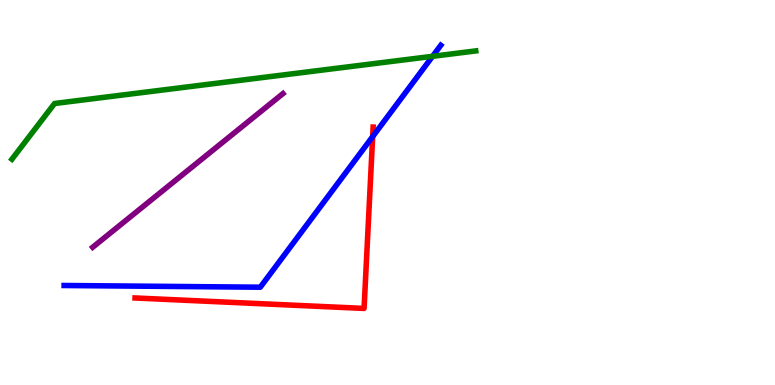[{'lines': ['blue', 'red'], 'intersections': [{'x': 4.81, 'y': 6.45}]}, {'lines': ['green', 'red'], 'intersections': []}, {'lines': ['purple', 'red'], 'intersections': []}, {'lines': ['blue', 'green'], 'intersections': [{'x': 5.58, 'y': 8.54}]}, {'lines': ['blue', 'purple'], 'intersections': []}, {'lines': ['green', 'purple'], 'intersections': []}]